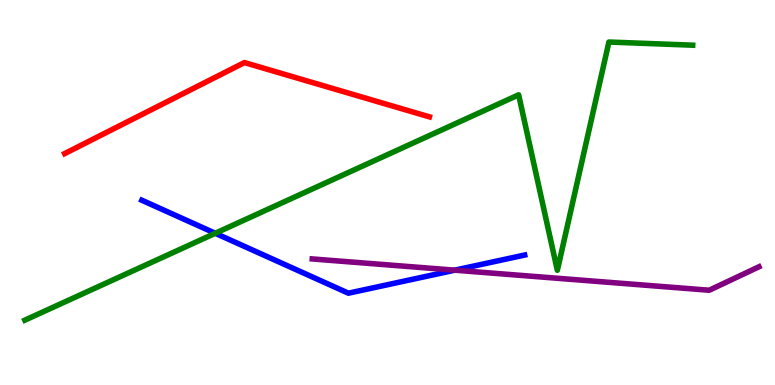[{'lines': ['blue', 'red'], 'intersections': []}, {'lines': ['green', 'red'], 'intersections': []}, {'lines': ['purple', 'red'], 'intersections': []}, {'lines': ['blue', 'green'], 'intersections': [{'x': 2.78, 'y': 3.94}]}, {'lines': ['blue', 'purple'], 'intersections': [{'x': 5.87, 'y': 2.98}]}, {'lines': ['green', 'purple'], 'intersections': []}]